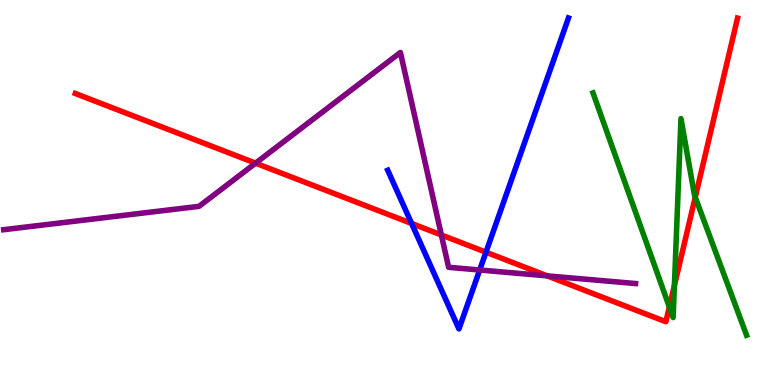[{'lines': ['blue', 'red'], 'intersections': [{'x': 5.31, 'y': 4.2}, {'x': 6.27, 'y': 3.45}]}, {'lines': ['green', 'red'], 'intersections': [{'x': 8.64, 'y': 2.03}, {'x': 8.7, 'y': 2.58}, {'x': 8.97, 'y': 4.88}]}, {'lines': ['purple', 'red'], 'intersections': [{'x': 3.3, 'y': 5.76}, {'x': 5.69, 'y': 3.9}, {'x': 7.06, 'y': 2.83}]}, {'lines': ['blue', 'green'], 'intersections': []}, {'lines': ['blue', 'purple'], 'intersections': [{'x': 6.19, 'y': 2.99}]}, {'lines': ['green', 'purple'], 'intersections': []}]